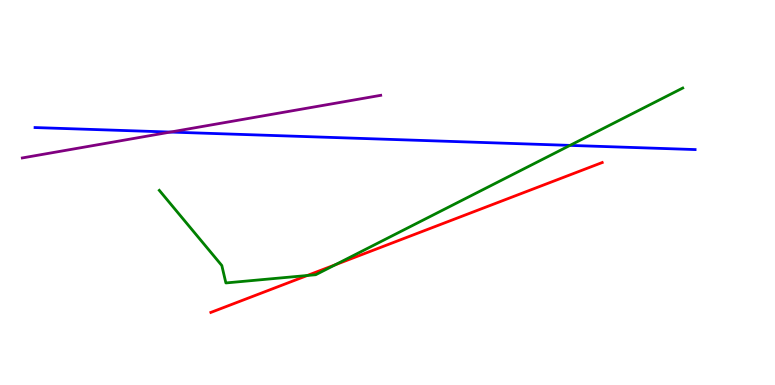[{'lines': ['blue', 'red'], 'intersections': []}, {'lines': ['green', 'red'], 'intersections': [{'x': 3.96, 'y': 2.84}, {'x': 4.33, 'y': 3.12}]}, {'lines': ['purple', 'red'], 'intersections': []}, {'lines': ['blue', 'green'], 'intersections': [{'x': 7.35, 'y': 6.22}]}, {'lines': ['blue', 'purple'], 'intersections': [{'x': 2.2, 'y': 6.57}]}, {'lines': ['green', 'purple'], 'intersections': []}]